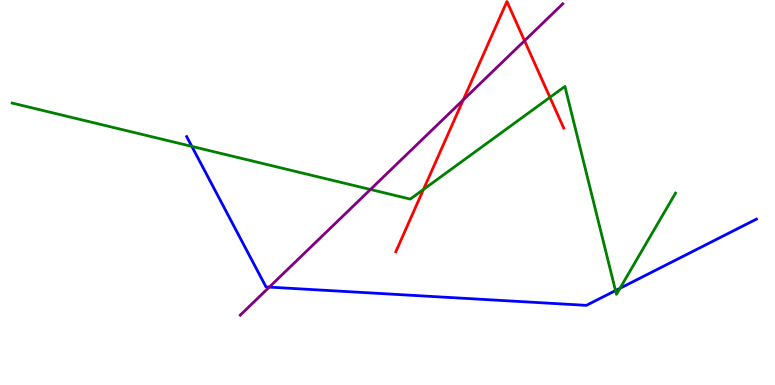[{'lines': ['blue', 'red'], 'intersections': []}, {'lines': ['green', 'red'], 'intersections': [{'x': 5.46, 'y': 5.08}, {'x': 7.1, 'y': 7.47}]}, {'lines': ['purple', 'red'], 'intersections': [{'x': 5.98, 'y': 7.4}, {'x': 6.77, 'y': 8.94}]}, {'lines': ['blue', 'green'], 'intersections': [{'x': 2.48, 'y': 6.2}, {'x': 7.94, 'y': 2.45}, {'x': 8.0, 'y': 2.51}]}, {'lines': ['blue', 'purple'], 'intersections': [{'x': 3.47, 'y': 2.54}]}, {'lines': ['green', 'purple'], 'intersections': [{'x': 4.78, 'y': 5.08}]}]